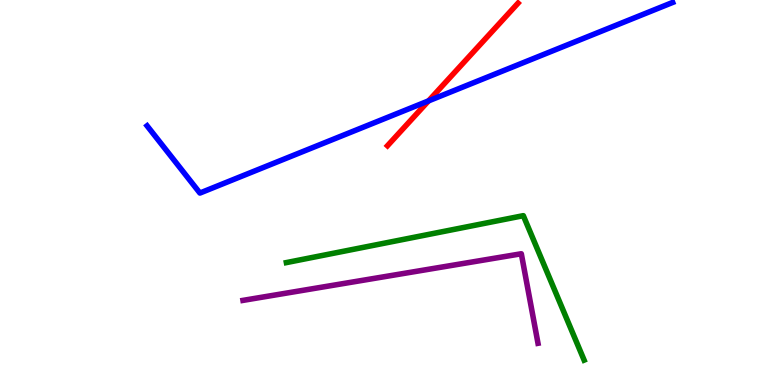[{'lines': ['blue', 'red'], 'intersections': [{'x': 5.53, 'y': 7.38}]}, {'lines': ['green', 'red'], 'intersections': []}, {'lines': ['purple', 'red'], 'intersections': []}, {'lines': ['blue', 'green'], 'intersections': []}, {'lines': ['blue', 'purple'], 'intersections': []}, {'lines': ['green', 'purple'], 'intersections': []}]